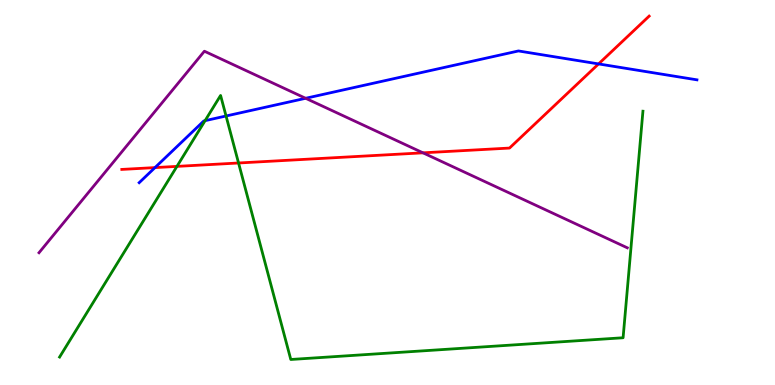[{'lines': ['blue', 'red'], 'intersections': [{'x': 2.0, 'y': 5.65}, {'x': 7.72, 'y': 8.34}]}, {'lines': ['green', 'red'], 'intersections': [{'x': 2.28, 'y': 5.68}, {'x': 3.08, 'y': 5.77}]}, {'lines': ['purple', 'red'], 'intersections': [{'x': 5.46, 'y': 6.03}]}, {'lines': ['blue', 'green'], 'intersections': [{'x': 2.65, 'y': 6.87}, {'x': 2.92, 'y': 6.99}]}, {'lines': ['blue', 'purple'], 'intersections': [{'x': 3.94, 'y': 7.45}]}, {'lines': ['green', 'purple'], 'intersections': []}]